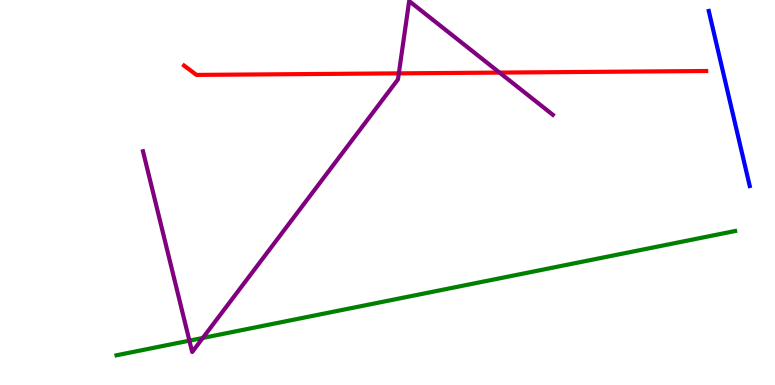[{'lines': ['blue', 'red'], 'intersections': []}, {'lines': ['green', 'red'], 'intersections': []}, {'lines': ['purple', 'red'], 'intersections': [{'x': 5.15, 'y': 8.09}, {'x': 6.45, 'y': 8.11}]}, {'lines': ['blue', 'green'], 'intersections': []}, {'lines': ['blue', 'purple'], 'intersections': []}, {'lines': ['green', 'purple'], 'intersections': [{'x': 2.44, 'y': 1.15}, {'x': 2.62, 'y': 1.22}]}]